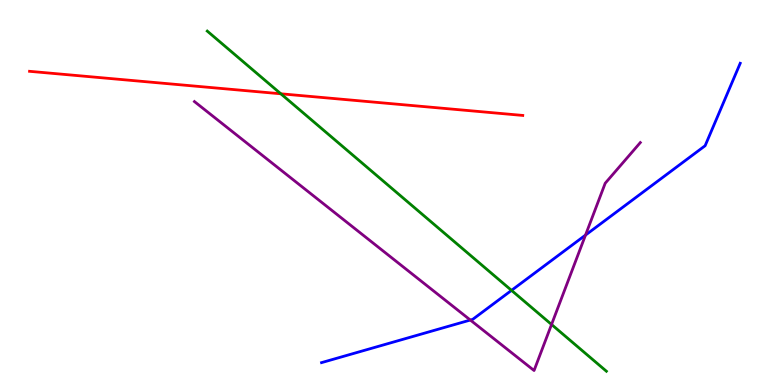[{'lines': ['blue', 'red'], 'intersections': []}, {'lines': ['green', 'red'], 'intersections': [{'x': 3.62, 'y': 7.56}]}, {'lines': ['purple', 'red'], 'intersections': []}, {'lines': ['blue', 'green'], 'intersections': [{'x': 6.6, 'y': 2.46}]}, {'lines': ['blue', 'purple'], 'intersections': [{'x': 6.07, 'y': 1.69}, {'x': 7.55, 'y': 3.89}]}, {'lines': ['green', 'purple'], 'intersections': [{'x': 7.12, 'y': 1.57}]}]